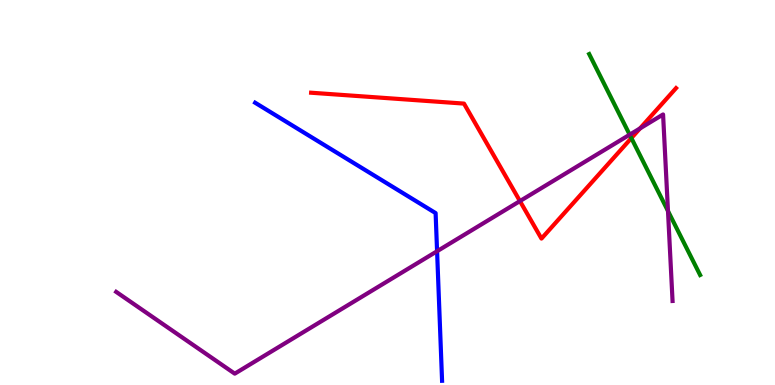[{'lines': ['blue', 'red'], 'intersections': []}, {'lines': ['green', 'red'], 'intersections': [{'x': 8.15, 'y': 6.41}]}, {'lines': ['purple', 'red'], 'intersections': [{'x': 6.71, 'y': 4.78}, {'x': 8.26, 'y': 6.66}]}, {'lines': ['blue', 'green'], 'intersections': []}, {'lines': ['blue', 'purple'], 'intersections': [{'x': 5.64, 'y': 3.47}]}, {'lines': ['green', 'purple'], 'intersections': [{'x': 8.12, 'y': 6.5}, {'x': 8.62, 'y': 4.52}]}]